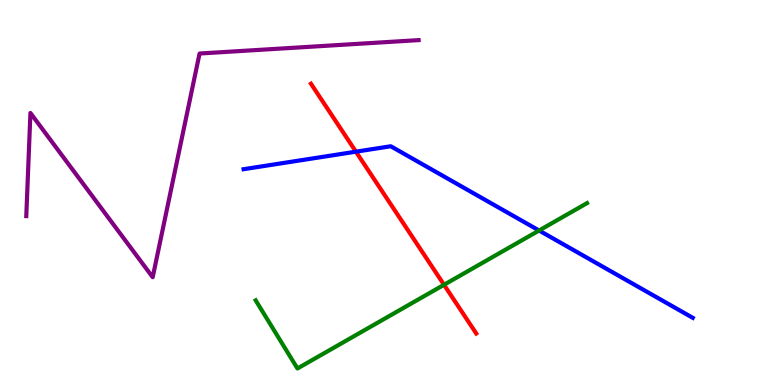[{'lines': ['blue', 'red'], 'intersections': [{'x': 4.59, 'y': 6.06}]}, {'lines': ['green', 'red'], 'intersections': [{'x': 5.73, 'y': 2.6}]}, {'lines': ['purple', 'red'], 'intersections': []}, {'lines': ['blue', 'green'], 'intersections': [{'x': 6.96, 'y': 4.01}]}, {'lines': ['blue', 'purple'], 'intersections': []}, {'lines': ['green', 'purple'], 'intersections': []}]